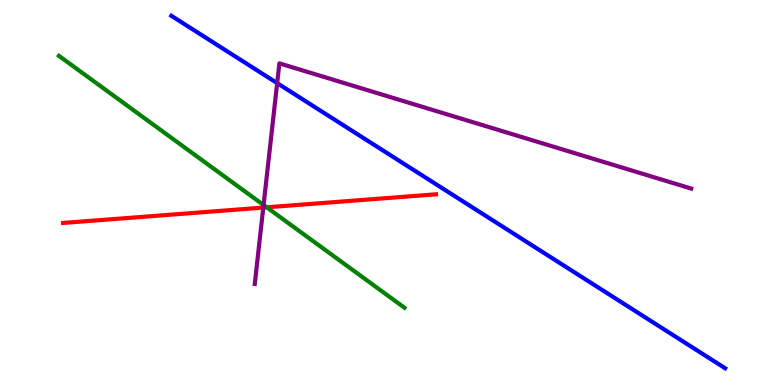[{'lines': ['blue', 'red'], 'intersections': []}, {'lines': ['green', 'red'], 'intersections': [{'x': 3.44, 'y': 4.62}]}, {'lines': ['purple', 'red'], 'intersections': [{'x': 3.4, 'y': 4.61}]}, {'lines': ['blue', 'green'], 'intersections': []}, {'lines': ['blue', 'purple'], 'intersections': [{'x': 3.58, 'y': 7.84}]}, {'lines': ['green', 'purple'], 'intersections': [{'x': 3.4, 'y': 4.67}]}]